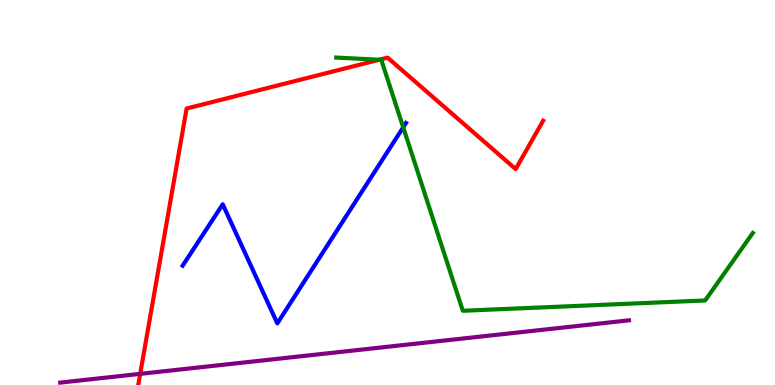[{'lines': ['blue', 'red'], 'intersections': []}, {'lines': ['green', 'red'], 'intersections': [{'x': 4.89, 'y': 8.45}]}, {'lines': ['purple', 'red'], 'intersections': [{'x': 1.81, 'y': 0.289}]}, {'lines': ['blue', 'green'], 'intersections': [{'x': 5.2, 'y': 6.69}]}, {'lines': ['blue', 'purple'], 'intersections': []}, {'lines': ['green', 'purple'], 'intersections': []}]